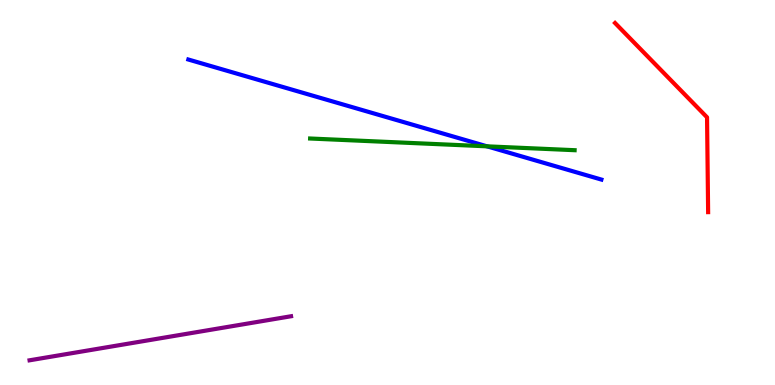[{'lines': ['blue', 'red'], 'intersections': []}, {'lines': ['green', 'red'], 'intersections': []}, {'lines': ['purple', 'red'], 'intersections': []}, {'lines': ['blue', 'green'], 'intersections': [{'x': 6.28, 'y': 6.2}]}, {'lines': ['blue', 'purple'], 'intersections': []}, {'lines': ['green', 'purple'], 'intersections': []}]